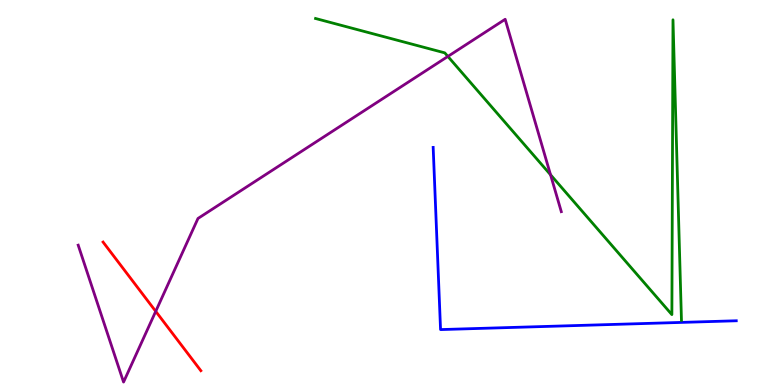[{'lines': ['blue', 'red'], 'intersections': []}, {'lines': ['green', 'red'], 'intersections': []}, {'lines': ['purple', 'red'], 'intersections': [{'x': 2.01, 'y': 1.91}]}, {'lines': ['blue', 'green'], 'intersections': []}, {'lines': ['blue', 'purple'], 'intersections': []}, {'lines': ['green', 'purple'], 'intersections': [{'x': 5.78, 'y': 8.53}, {'x': 7.1, 'y': 5.46}]}]